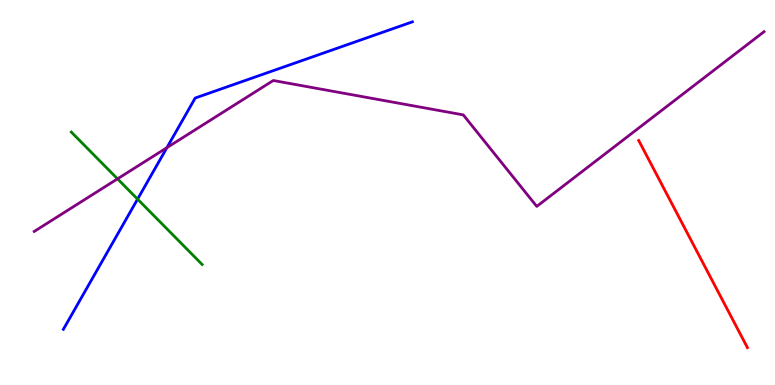[{'lines': ['blue', 'red'], 'intersections': []}, {'lines': ['green', 'red'], 'intersections': []}, {'lines': ['purple', 'red'], 'intersections': []}, {'lines': ['blue', 'green'], 'intersections': [{'x': 1.78, 'y': 4.83}]}, {'lines': ['blue', 'purple'], 'intersections': [{'x': 2.15, 'y': 6.16}]}, {'lines': ['green', 'purple'], 'intersections': [{'x': 1.52, 'y': 5.35}]}]